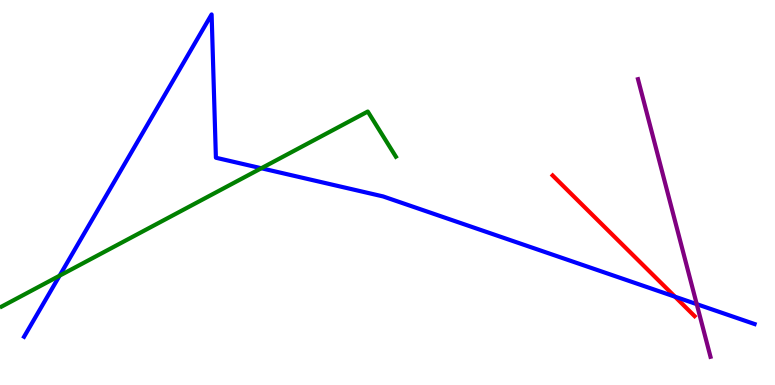[{'lines': ['blue', 'red'], 'intersections': [{'x': 8.71, 'y': 2.29}]}, {'lines': ['green', 'red'], 'intersections': []}, {'lines': ['purple', 'red'], 'intersections': []}, {'lines': ['blue', 'green'], 'intersections': [{'x': 0.769, 'y': 2.84}, {'x': 3.37, 'y': 5.63}]}, {'lines': ['blue', 'purple'], 'intersections': [{'x': 8.99, 'y': 2.1}]}, {'lines': ['green', 'purple'], 'intersections': []}]